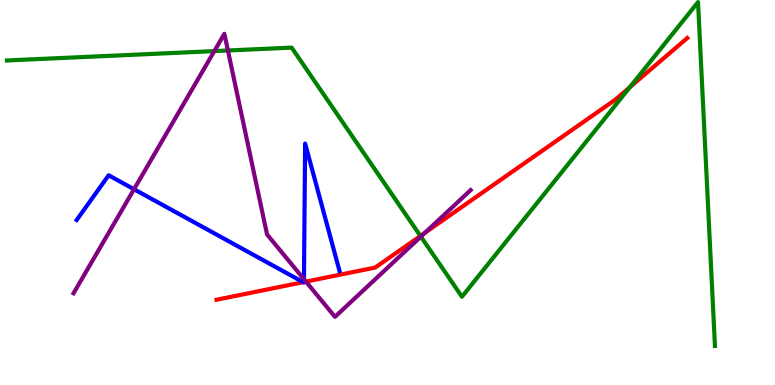[{'lines': ['blue', 'red'], 'intersections': [{'x': 3.91, 'y': 2.67}, {'x': 3.92, 'y': 2.67}]}, {'lines': ['green', 'red'], 'intersections': [{'x': 5.42, 'y': 3.87}, {'x': 8.13, 'y': 7.73}]}, {'lines': ['purple', 'red'], 'intersections': [{'x': 3.95, 'y': 2.69}, {'x': 5.49, 'y': 3.96}]}, {'lines': ['blue', 'green'], 'intersections': []}, {'lines': ['blue', 'purple'], 'intersections': [{'x': 1.73, 'y': 5.08}, {'x': 3.92, 'y': 2.75}]}, {'lines': ['green', 'purple'], 'intersections': [{'x': 2.77, 'y': 8.67}, {'x': 2.94, 'y': 8.69}, {'x': 5.43, 'y': 3.85}]}]